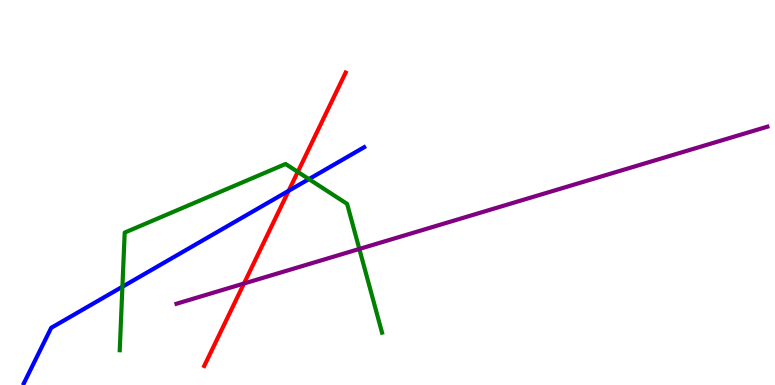[{'lines': ['blue', 'red'], 'intersections': [{'x': 3.72, 'y': 5.04}]}, {'lines': ['green', 'red'], 'intersections': [{'x': 3.84, 'y': 5.54}]}, {'lines': ['purple', 'red'], 'intersections': [{'x': 3.15, 'y': 2.64}]}, {'lines': ['blue', 'green'], 'intersections': [{'x': 1.58, 'y': 2.55}, {'x': 3.99, 'y': 5.35}]}, {'lines': ['blue', 'purple'], 'intersections': []}, {'lines': ['green', 'purple'], 'intersections': [{'x': 4.64, 'y': 3.53}]}]